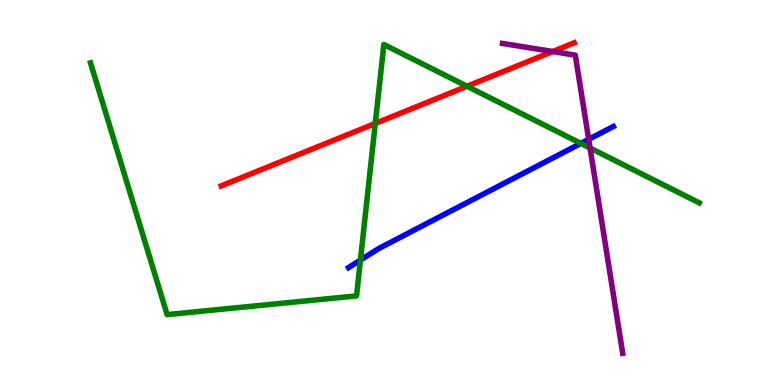[{'lines': ['blue', 'red'], 'intersections': []}, {'lines': ['green', 'red'], 'intersections': [{'x': 4.84, 'y': 6.79}, {'x': 6.03, 'y': 7.76}]}, {'lines': ['purple', 'red'], 'intersections': [{'x': 7.13, 'y': 8.66}]}, {'lines': ['blue', 'green'], 'intersections': [{'x': 4.65, 'y': 3.24}, {'x': 7.5, 'y': 6.28}]}, {'lines': ['blue', 'purple'], 'intersections': [{'x': 7.6, 'y': 6.38}]}, {'lines': ['green', 'purple'], 'intersections': [{'x': 7.61, 'y': 6.16}]}]